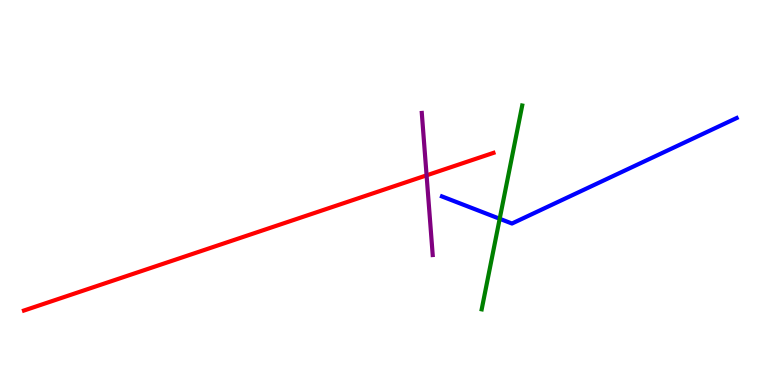[{'lines': ['blue', 'red'], 'intersections': []}, {'lines': ['green', 'red'], 'intersections': []}, {'lines': ['purple', 'red'], 'intersections': [{'x': 5.5, 'y': 5.45}]}, {'lines': ['blue', 'green'], 'intersections': [{'x': 6.45, 'y': 4.32}]}, {'lines': ['blue', 'purple'], 'intersections': []}, {'lines': ['green', 'purple'], 'intersections': []}]